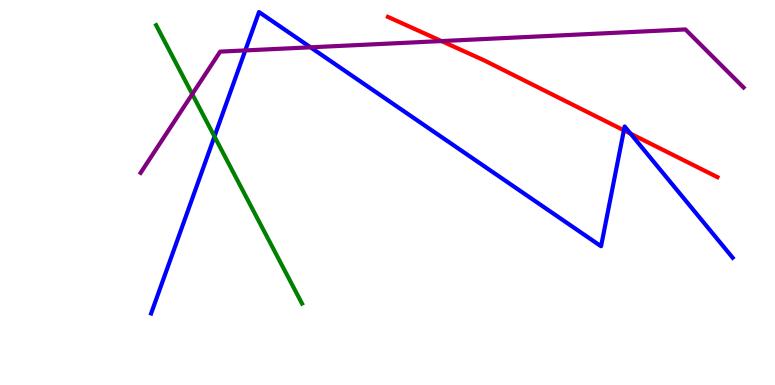[{'lines': ['blue', 'red'], 'intersections': [{'x': 8.05, 'y': 6.62}, {'x': 8.14, 'y': 6.53}]}, {'lines': ['green', 'red'], 'intersections': []}, {'lines': ['purple', 'red'], 'intersections': [{'x': 5.7, 'y': 8.93}]}, {'lines': ['blue', 'green'], 'intersections': [{'x': 2.77, 'y': 6.45}]}, {'lines': ['blue', 'purple'], 'intersections': [{'x': 3.16, 'y': 8.69}, {'x': 4.01, 'y': 8.77}]}, {'lines': ['green', 'purple'], 'intersections': [{'x': 2.48, 'y': 7.55}]}]